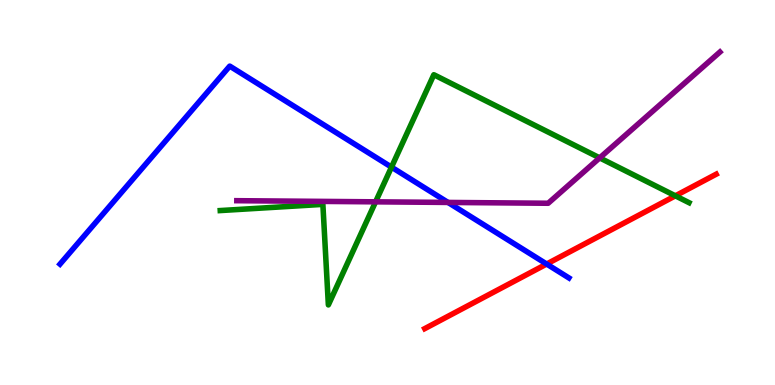[{'lines': ['blue', 'red'], 'intersections': [{'x': 7.05, 'y': 3.14}]}, {'lines': ['green', 'red'], 'intersections': [{'x': 8.71, 'y': 4.91}]}, {'lines': ['purple', 'red'], 'intersections': []}, {'lines': ['blue', 'green'], 'intersections': [{'x': 5.05, 'y': 5.66}]}, {'lines': ['blue', 'purple'], 'intersections': [{'x': 5.78, 'y': 4.74}]}, {'lines': ['green', 'purple'], 'intersections': [{'x': 4.85, 'y': 4.76}, {'x': 7.74, 'y': 5.9}]}]